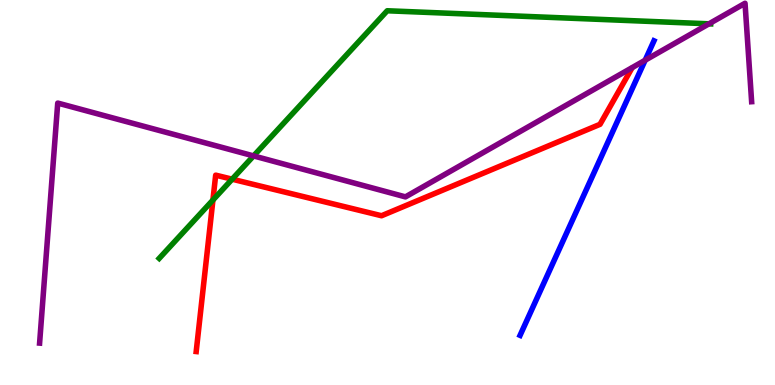[{'lines': ['blue', 'red'], 'intersections': []}, {'lines': ['green', 'red'], 'intersections': [{'x': 2.75, 'y': 4.8}, {'x': 3.0, 'y': 5.35}]}, {'lines': ['purple', 'red'], 'intersections': []}, {'lines': ['blue', 'green'], 'intersections': []}, {'lines': ['blue', 'purple'], 'intersections': [{'x': 8.32, 'y': 8.44}]}, {'lines': ['green', 'purple'], 'intersections': [{'x': 3.27, 'y': 5.95}, {'x': 9.15, 'y': 9.38}]}]